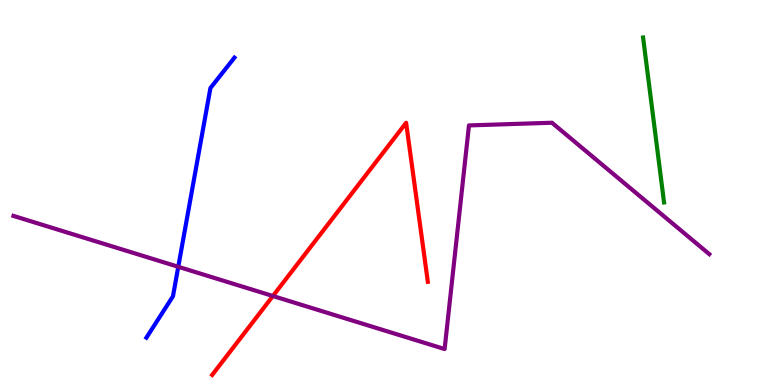[{'lines': ['blue', 'red'], 'intersections': []}, {'lines': ['green', 'red'], 'intersections': []}, {'lines': ['purple', 'red'], 'intersections': [{'x': 3.52, 'y': 2.31}]}, {'lines': ['blue', 'green'], 'intersections': []}, {'lines': ['blue', 'purple'], 'intersections': [{'x': 2.3, 'y': 3.07}]}, {'lines': ['green', 'purple'], 'intersections': []}]